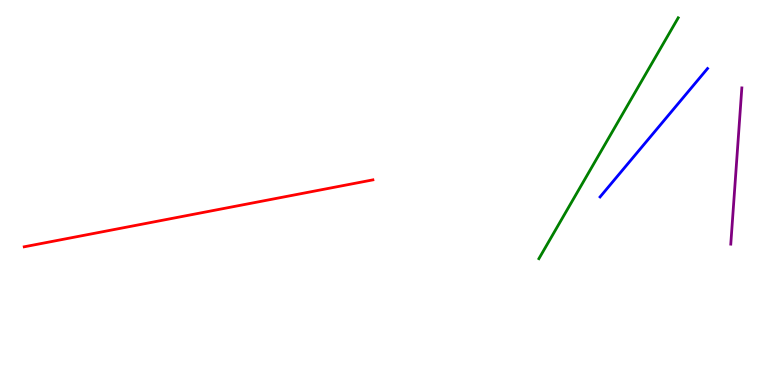[{'lines': ['blue', 'red'], 'intersections': []}, {'lines': ['green', 'red'], 'intersections': []}, {'lines': ['purple', 'red'], 'intersections': []}, {'lines': ['blue', 'green'], 'intersections': []}, {'lines': ['blue', 'purple'], 'intersections': []}, {'lines': ['green', 'purple'], 'intersections': []}]